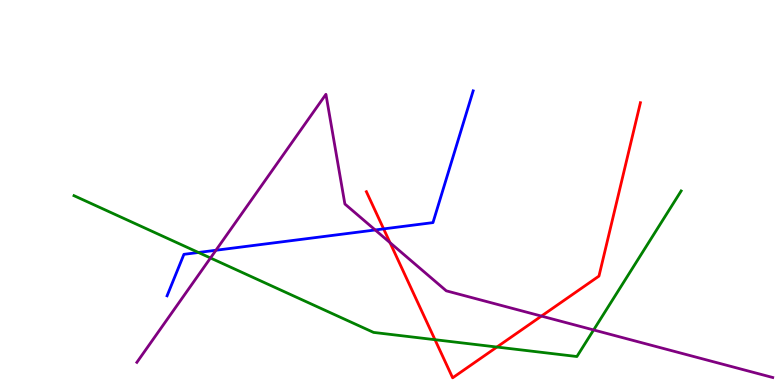[{'lines': ['blue', 'red'], 'intersections': [{'x': 4.95, 'y': 4.05}]}, {'lines': ['green', 'red'], 'intersections': [{'x': 5.61, 'y': 1.18}, {'x': 6.41, 'y': 0.986}]}, {'lines': ['purple', 'red'], 'intersections': [{'x': 5.03, 'y': 3.7}, {'x': 6.99, 'y': 1.79}]}, {'lines': ['blue', 'green'], 'intersections': [{'x': 2.56, 'y': 3.44}]}, {'lines': ['blue', 'purple'], 'intersections': [{'x': 2.79, 'y': 3.5}, {'x': 4.84, 'y': 4.03}]}, {'lines': ['green', 'purple'], 'intersections': [{'x': 2.72, 'y': 3.3}, {'x': 7.66, 'y': 1.43}]}]